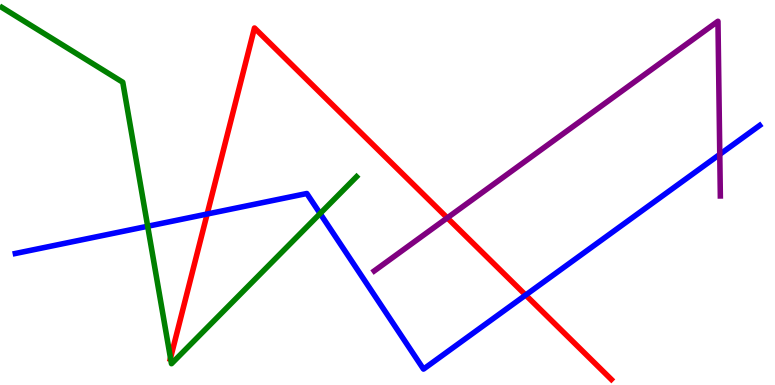[{'lines': ['blue', 'red'], 'intersections': [{'x': 2.67, 'y': 4.44}, {'x': 6.78, 'y': 2.34}]}, {'lines': ['green', 'red'], 'intersections': [{'x': 2.2, 'y': 0.698}]}, {'lines': ['purple', 'red'], 'intersections': [{'x': 5.77, 'y': 4.34}]}, {'lines': ['blue', 'green'], 'intersections': [{'x': 1.91, 'y': 4.12}, {'x': 4.13, 'y': 4.45}]}, {'lines': ['blue', 'purple'], 'intersections': [{'x': 9.29, 'y': 5.99}]}, {'lines': ['green', 'purple'], 'intersections': []}]